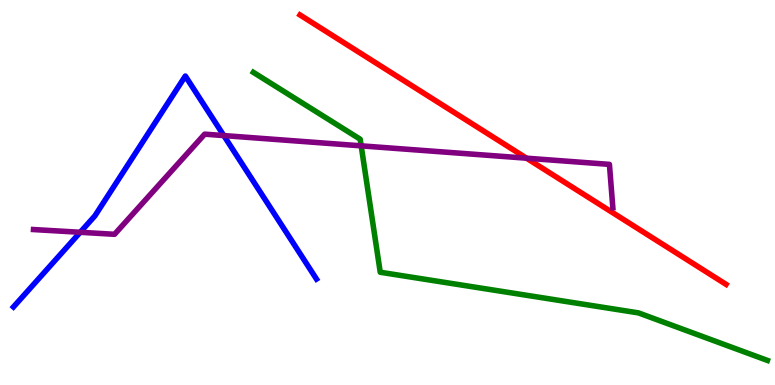[{'lines': ['blue', 'red'], 'intersections': []}, {'lines': ['green', 'red'], 'intersections': []}, {'lines': ['purple', 'red'], 'intersections': [{'x': 6.79, 'y': 5.89}]}, {'lines': ['blue', 'green'], 'intersections': []}, {'lines': ['blue', 'purple'], 'intersections': [{'x': 1.03, 'y': 3.97}, {'x': 2.89, 'y': 6.48}]}, {'lines': ['green', 'purple'], 'intersections': [{'x': 4.66, 'y': 6.21}]}]